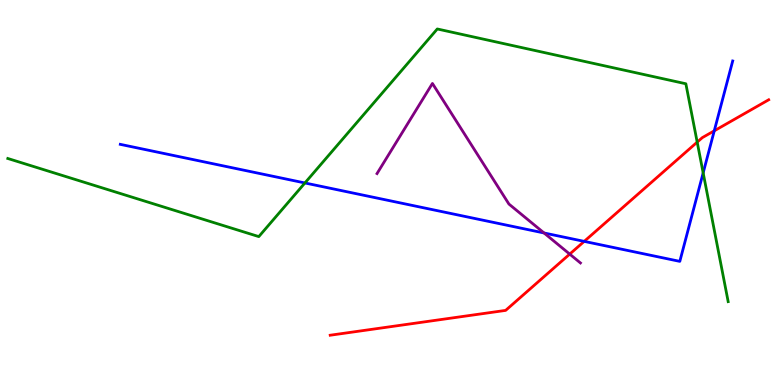[{'lines': ['blue', 'red'], 'intersections': [{'x': 7.54, 'y': 3.73}, {'x': 9.22, 'y': 6.6}]}, {'lines': ['green', 'red'], 'intersections': [{'x': 9.0, 'y': 6.31}]}, {'lines': ['purple', 'red'], 'intersections': [{'x': 7.35, 'y': 3.4}]}, {'lines': ['blue', 'green'], 'intersections': [{'x': 3.93, 'y': 5.25}, {'x': 9.07, 'y': 5.51}]}, {'lines': ['blue', 'purple'], 'intersections': [{'x': 7.02, 'y': 3.95}]}, {'lines': ['green', 'purple'], 'intersections': []}]